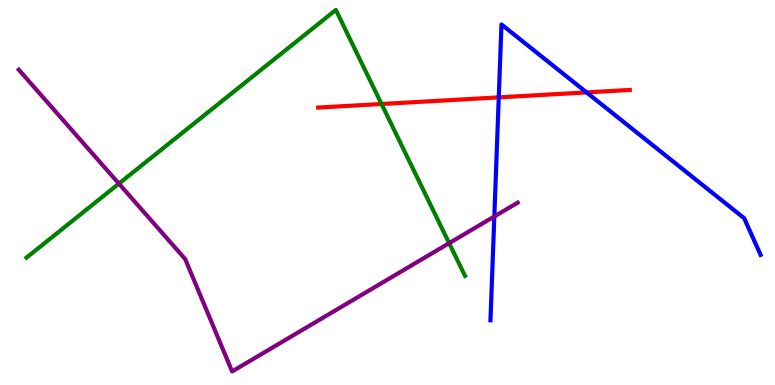[{'lines': ['blue', 'red'], 'intersections': [{'x': 6.44, 'y': 7.47}, {'x': 7.57, 'y': 7.6}]}, {'lines': ['green', 'red'], 'intersections': [{'x': 4.92, 'y': 7.3}]}, {'lines': ['purple', 'red'], 'intersections': []}, {'lines': ['blue', 'green'], 'intersections': []}, {'lines': ['blue', 'purple'], 'intersections': [{'x': 6.38, 'y': 4.38}]}, {'lines': ['green', 'purple'], 'intersections': [{'x': 1.53, 'y': 5.23}, {'x': 5.8, 'y': 3.68}]}]